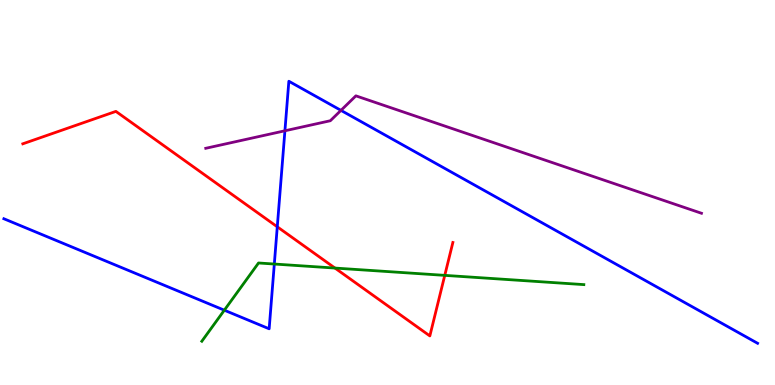[{'lines': ['blue', 'red'], 'intersections': [{'x': 3.58, 'y': 4.11}]}, {'lines': ['green', 'red'], 'intersections': [{'x': 4.32, 'y': 3.04}, {'x': 5.74, 'y': 2.85}]}, {'lines': ['purple', 'red'], 'intersections': []}, {'lines': ['blue', 'green'], 'intersections': [{'x': 2.89, 'y': 1.94}, {'x': 3.54, 'y': 3.14}]}, {'lines': ['blue', 'purple'], 'intersections': [{'x': 3.68, 'y': 6.6}, {'x': 4.4, 'y': 7.13}]}, {'lines': ['green', 'purple'], 'intersections': []}]